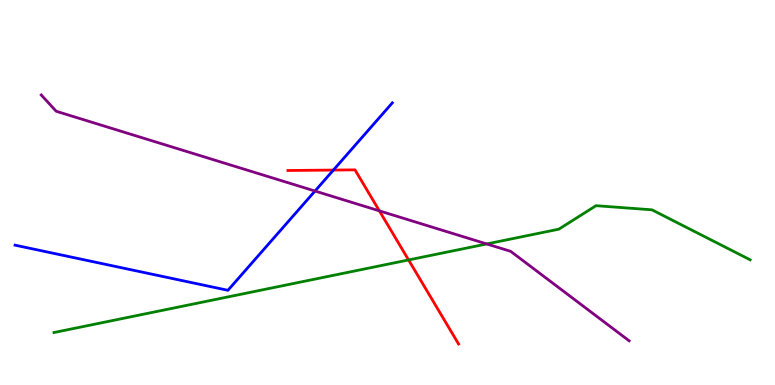[{'lines': ['blue', 'red'], 'intersections': [{'x': 4.3, 'y': 5.58}]}, {'lines': ['green', 'red'], 'intersections': [{'x': 5.27, 'y': 3.25}]}, {'lines': ['purple', 'red'], 'intersections': [{'x': 4.9, 'y': 4.52}]}, {'lines': ['blue', 'green'], 'intersections': []}, {'lines': ['blue', 'purple'], 'intersections': [{'x': 4.06, 'y': 5.04}]}, {'lines': ['green', 'purple'], 'intersections': [{'x': 6.28, 'y': 3.66}]}]